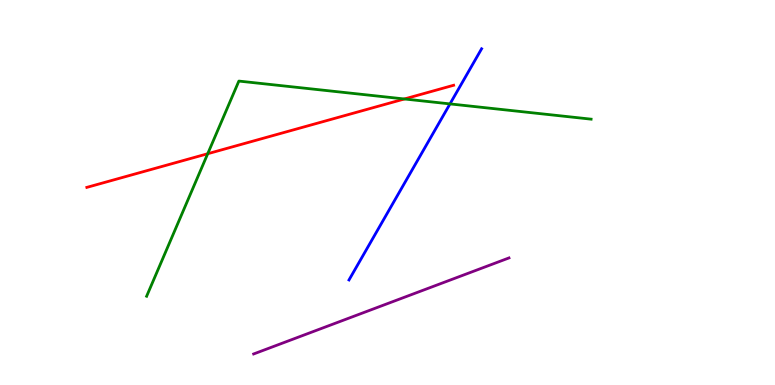[{'lines': ['blue', 'red'], 'intersections': []}, {'lines': ['green', 'red'], 'intersections': [{'x': 2.68, 'y': 6.01}, {'x': 5.22, 'y': 7.43}]}, {'lines': ['purple', 'red'], 'intersections': []}, {'lines': ['blue', 'green'], 'intersections': [{'x': 5.81, 'y': 7.3}]}, {'lines': ['blue', 'purple'], 'intersections': []}, {'lines': ['green', 'purple'], 'intersections': []}]